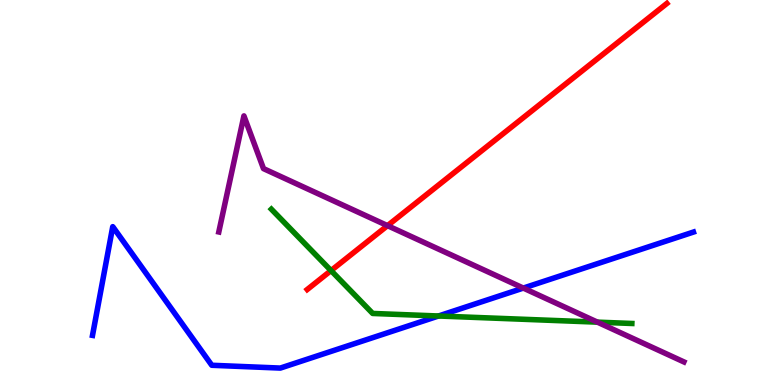[{'lines': ['blue', 'red'], 'intersections': []}, {'lines': ['green', 'red'], 'intersections': [{'x': 4.27, 'y': 2.97}]}, {'lines': ['purple', 'red'], 'intersections': [{'x': 5.0, 'y': 4.14}]}, {'lines': ['blue', 'green'], 'intersections': [{'x': 5.66, 'y': 1.79}]}, {'lines': ['blue', 'purple'], 'intersections': [{'x': 6.75, 'y': 2.52}]}, {'lines': ['green', 'purple'], 'intersections': [{'x': 7.71, 'y': 1.63}]}]